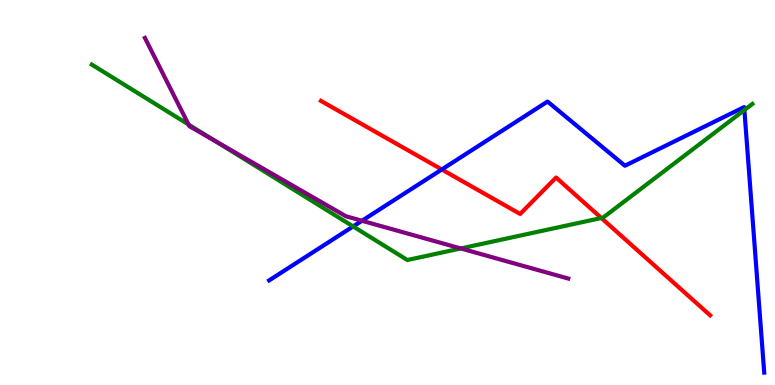[{'lines': ['blue', 'red'], 'intersections': [{'x': 5.7, 'y': 5.6}]}, {'lines': ['green', 'red'], 'intersections': [{'x': 7.76, 'y': 4.34}]}, {'lines': ['purple', 'red'], 'intersections': []}, {'lines': ['blue', 'green'], 'intersections': [{'x': 4.56, 'y': 4.12}, {'x': 9.6, 'y': 7.14}]}, {'lines': ['blue', 'purple'], 'intersections': [{'x': 4.67, 'y': 4.27}]}, {'lines': ['green', 'purple'], 'intersections': [{'x': 2.43, 'y': 6.77}, {'x': 2.78, 'y': 6.33}, {'x': 5.95, 'y': 3.55}]}]